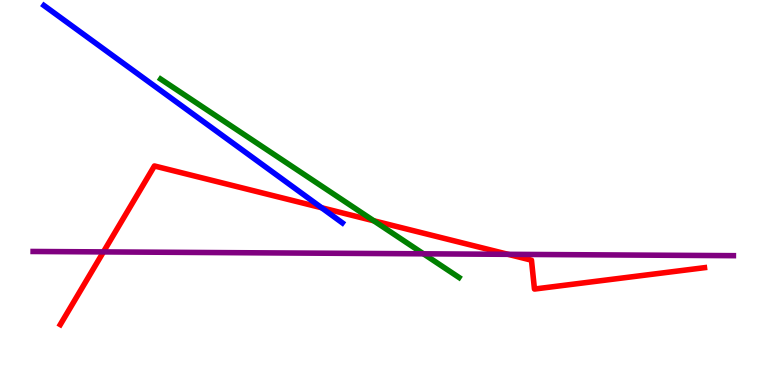[{'lines': ['blue', 'red'], 'intersections': [{'x': 4.15, 'y': 4.6}]}, {'lines': ['green', 'red'], 'intersections': [{'x': 4.82, 'y': 4.27}]}, {'lines': ['purple', 'red'], 'intersections': [{'x': 1.33, 'y': 3.46}, {'x': 6.55, 'y': 3.39}]}, {'lines': ['blue', 'green'], 'intersections': []}, {'lines': ['blue', 'purple'], 'intersections': []}, {'lines': ['green', 'purple'], 'intersections': [{'x': 5.46, 'y': 3.41}]}]